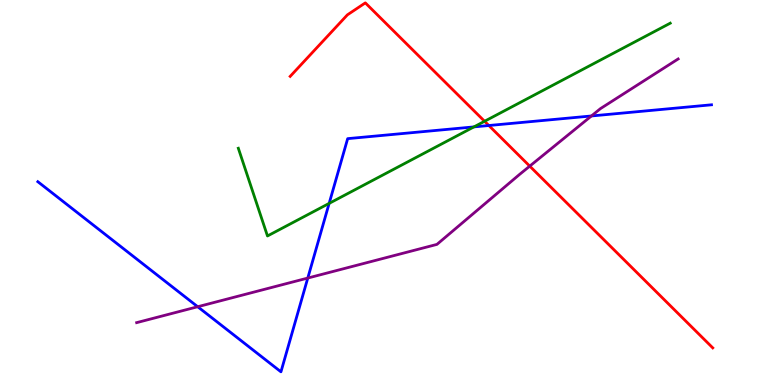[{'lines': ['blue', 'red'], 'intersections': [{'x': 6.31, 'y': 6.74}]}, {'lines': ['green', 'red'], 'intersections': [{'x': 6.25, 'y': 6.85}]}, {'lines': ['purple', 'red'], 'intersections': [{'x': 6.84, 'y': 5.68}]}, {'lines': ['blue', 'green'], 'intersections': [{'x': 4.25, 'y': 4.72}, {'x': 6.12, 'y': 6.7}]}, {'lines': ['blue', 'purple'], 'intersections': [{'x': 2.55, 'y': 2.03}, {'x': 3.97, 'y': 2.78}, {'x': 7.63, 'y': 6.99}]}, {'lines': ['green', 'purple'], 'intersections': []}]